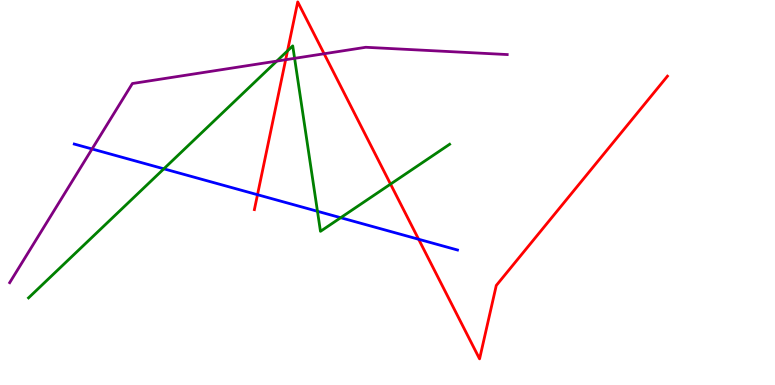[{'lines': ['blue', 'red'], 'intersections': [{'x': 3.32, 'y': 4.94}, {'x': 5.4, 'y': 3.79}]}, {'lines': ['green', 'red'], 'intersections': [{'x': 3.71, 'y': 8.68}, {'x': 5.04, 'y': 5.22}]}, {'lines': ['purple', 'red'], 'intersections': [{'x': 3.69, 'y': 8.45}, {'x': 4.18, 'y': 8.6}]}, {'lines': ['blue', 'green'], 'intersections': [{'x': 2.11, 'y': 5.62}, {'x': 4.1, 'y': 4.51}, {'x': 4.4, 'y': 4.35}]}, {'lines': ['blue', 'purple'], 'intersections': [{'x': 1.19, 'y': 6.13}]}, {'lines': ['green', 'purple'], 'intersections': [{'x': 3.57, 'y': 8.41}, {'x': 3.8, 'y': 8.48}]}]